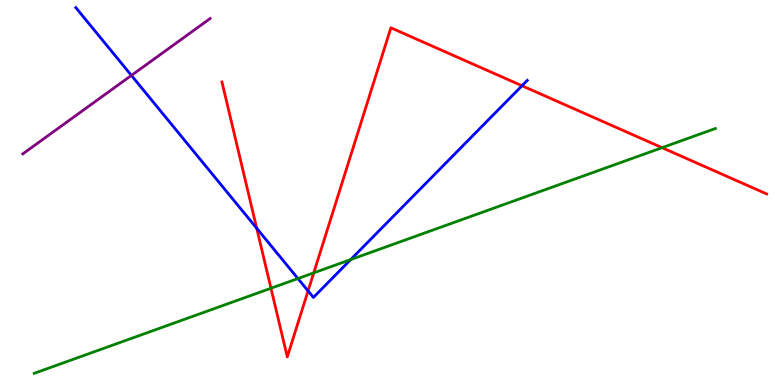[{'lines': ['blue', 'red'], 'intersections': [{'x': 3.31, 'y': 4.07}, {'x': 3.98, 'y': 2.44}, {'x': 6.74, 'y': 7.77}]}, {'lines': ['green', 'red'], 'intersections': [{'x': 3.5, 'y': 2.51}, {'x': 4.05, 'y': 2.91}, {'x': 8.54, 'y': 6.16}]}, {'lines': ['purple', 'red'], 'intersections': []}, {'lines': ['blue', 'green'], 'intersections': [{'x': 3.84, 'y': 2.76}, {'x': 4.53, 'y': 3.26}]}, {'lines': ['blue', 'purple'], 'intersections': [{'x': 1.7, 'y': 8.04}]}, {'lines': ['green', 'purple'], 'intersections': []}]